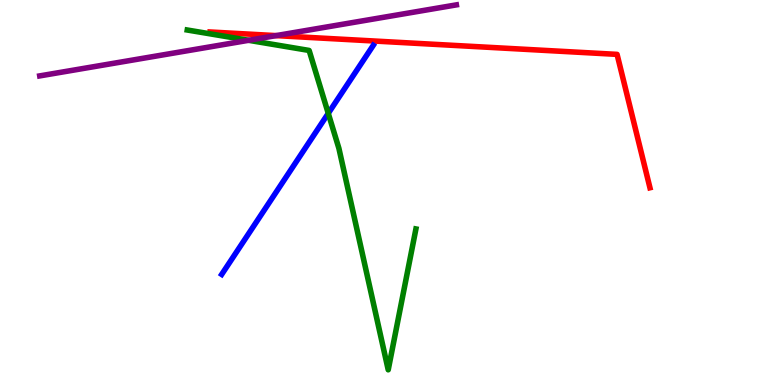[{'lines': ['blue', 'red'], 'intersections': []}, {'lines': ['green', 'red'], 'intersections': []}, {'lines': ['purple', 'red'], 'intersections': [{'x': 3.56, 'y': 9.08}]}, {'lines': ['blue', 'green'], 'intersections': [{'x': 4.24, 'y': 7.06}]}, {'lines': ['blue', 'purple'], 'intersections': []}, {'lines': ['green', 'purple'], 'intersections': [{'x': 3.21, 'y': 8.95}]}]